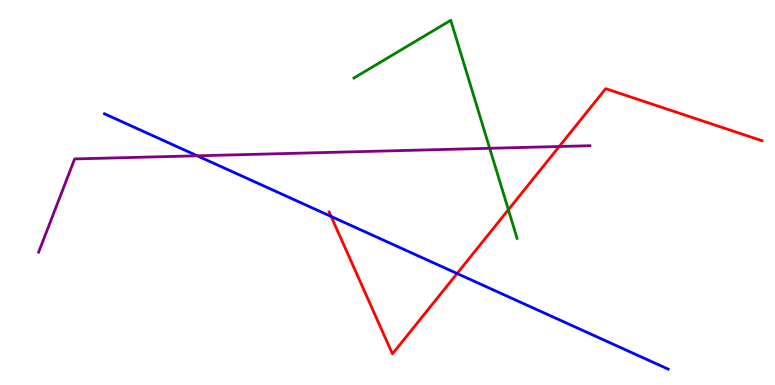[{'lines': ['blue', 'red'], 'intersections': [{'x': 4.27, 'y': 4.38}, {'x': 5.9, 'y': 2.9}]}, {'lines': ['green', 'red'], 'intersections': [{'x': 6.56, 'y': 4.55}]}, {'lines': ['purple', 'red'], 'intersections': [{'x': 7.22, 'y': 6.19}]}, {'lines': ['blue', 'green'], 'intersections': []}, {'lines': ['blue', 'purple'], 'intersections': [{'x': 2.54, 'y': 5.95}]}, {'lines': ['green', 'purple'], 'intersections': [{'x': 6.32, 'y': 6.15}]}]